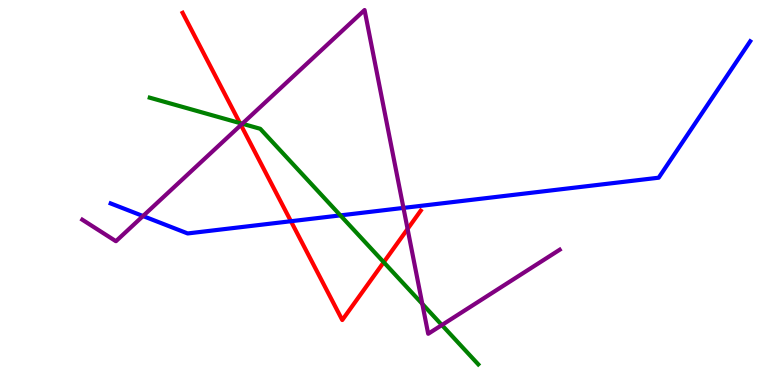[{'lines': ['blue', 'red'], 'intersections': [{'x': 3.75, 'y': 4.25}]}, {'lines': ['green', 'red'], 'intersections': [{'x': 3.1, 'y': 6.8}, {'x': 4.95, 'y': 3.19}]}, {'lines': ['purple', 'red'], 'intersections': [{'x': 3.11, 'y': 6.75}, {'x': 5.26, 'y': 4.05}]}, {'lines': ['blue', 'green'], 'intersections': [{'x': 4.39, 'y': 4.41}]}, {'lines': ['blue', 'purple'], 'intersections': [{'x': 1.85, 'y': 4.39}, {'x': 5.21, 'y': 4.6}]}, {'lines': ['green', 'purple'], 'intersections': [{'x': 3.13, 'y': 6.79}, {'x': 5.45, 'y': 2.11}, {'x': 5.7, 'y': 1.56}]}]